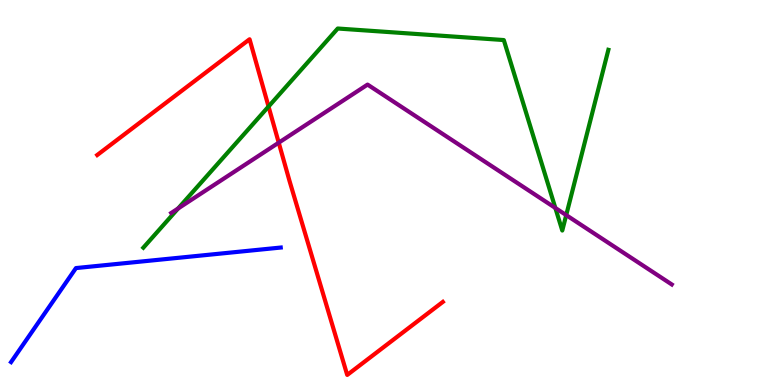[{'lines': ['blue', 'red'], 'intersections': []}, {'lines': ['green', 'red'], 'intersections': [{'x': 3.47, 'y': 7.23}]}, {'lines': ['purple', 'red'], 'intersections': [{'x': 3.6, 'y': 6.29}]}, {'lines': ['blue', 'green'], 'intersections': []}, {'lines': ['blue', 'purple'], 'intersections': []}, {'lines': ['green', 'purple'], 'intersections': [{'x': 2.3, 'y': 4.58}, {'x': 7.17, 'y': 4.6}, {'x': 7.31, 'y': 4.41}]}]